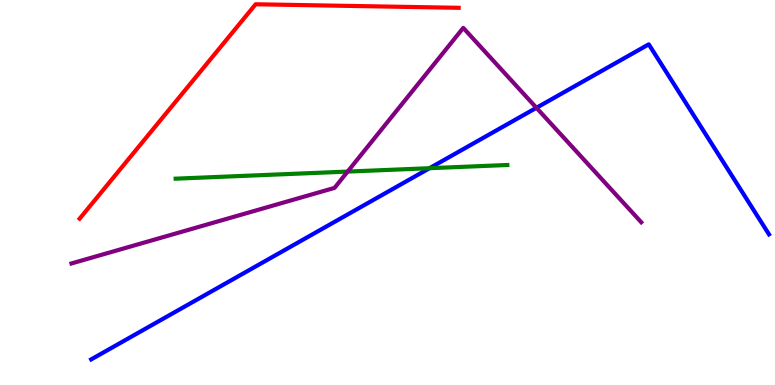[{'lines': ['blue', 'red'], 'intersections': []}, {'lines': ['green', 'red'], 'intersections': []}, {'lines': ['purple', 'red'], 'intersections': []}, {'lines': ['blue', 'green'], 'intersections': [{'x': 5.54, 'y': 5.63}]}, {'lines': ['blue', 'purple'], 'intersections': [{'x': 6.92, 'y': 7.2}]}, {'lines': ['green', 'purple'], 'intersections': [{'x': 4.49, 'y': 5.54}]}]